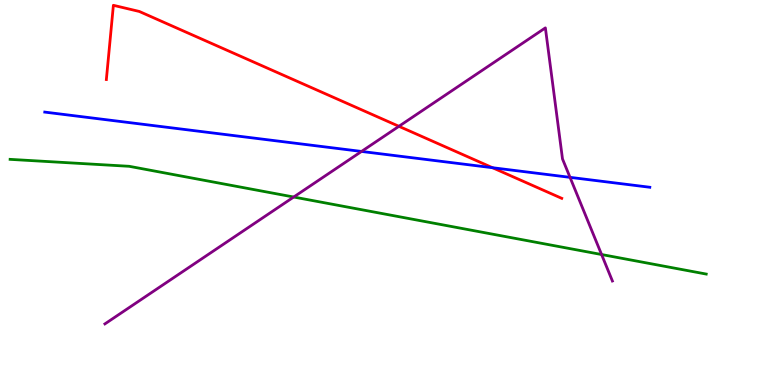[{'lines': ['blue', 'red'], 'intersections': [{'x': 6.35, 'y': 5.64}]}, {'lines': ['green', 'red'], 'intersections': []}, {'lines': ['purple', 'red'], 'intersections': [{'x': 5.15, 'y': 6.72}]}, {'lines': ['blue', 'green'], 'intersections': []}, {'lines': ['blue', 'purple'], 'intersections': [{'x': 4.66, 'y': 6.07}, {'x': 7.36, 'y': 5.39}]}, {'lines': ['green', 'purple'], 'intersections': [{'x': 3.79, 'y': 4.88}, {'x': 7.76, 'y': 3.39}]}]